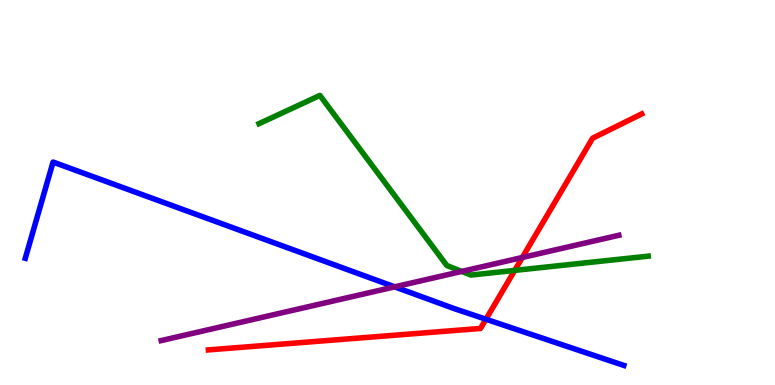[{'lines': ['blue', 'red'], 'intersections': [{'x': 6.27, 'y': 1.71}]}, {'lines': ['green', 'red'], 'intersections': [{'x': 6.64, 'y': 2.98}]}, {'lines': ['purple', 'red'], 'intersections': [{'x': 6.74, 'y': 3.31}]}, {'lines': ['blue', 'green'], 'intersections': []}, {'lines': ['blue', 'purple'], 'intersections': [{'x': 5.09, 'y': 2.55}]}, {'lines': ['green', 'purple'], 'intersections': [{'x': 5.96, 'y': 2.95}]}]